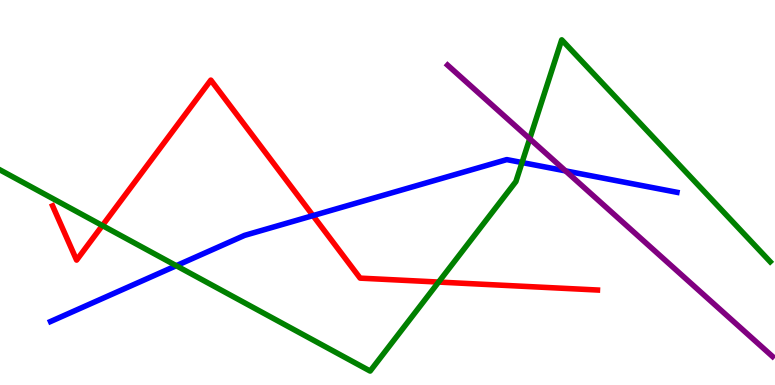[{'lines': ['blue', 'red'], 'intersections': [{'x': 4.04, 'y': 4.4}]}, {'lines': ['green', 'red'], 'intersections': [{'x': 1.32, 'y': 4.14}, {'x': 5.66, 'y': 2.67}]}, {'lines': ['purple', 'red'], 'intersections': []}, {'lines': ['blue', 'green'], 'intersections': [{'x': 2.27, 'y': 3.1}, {'x': 6.74, 'y': 5.78}]}, {'lines': ['blue', 'purple'], 'intersections': [{'x': 7.3, 'y': 5.56}]}, {'lines': ['green', 'purple'], 'intersections': [{'x': 6.84, 'y': 6.4}]}]